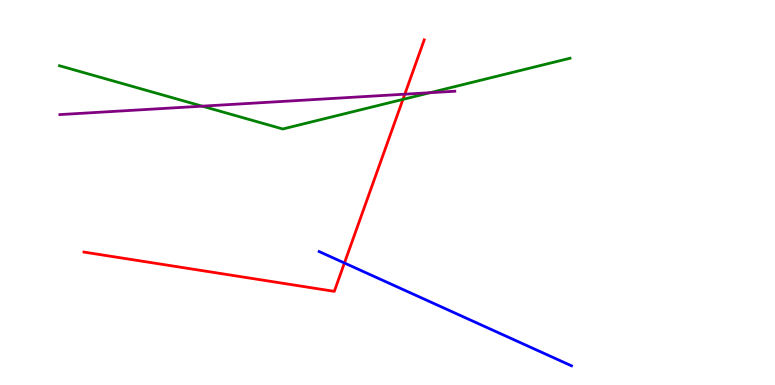[{'lines': ['blue', 'red'], 'intersections': [{'x': 4.44, 'y': 3.17}]}, {'lines': ['green', 'red'], 'intersections': [{'x': 5.2, 'y': 7.42}]}, {'lines': ['purple', 'red'], 'intersections': [{'x': 5.22, 'y': 7.55}]}, {'lines': ['blue', 'green'], 'intersections': []}, {'lines': ['blue', 'purple'], 'intersections': []}, {'lines': ['green', 'purple'], 'intersections': [{'x': 2.61, 'y': 7.24}, {'x': 5.55, 'y': 7.59}]}]